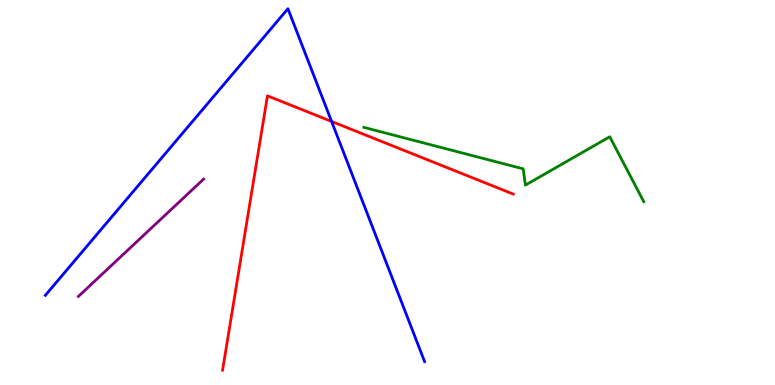[{'lines': ['blue', 'red'], 'intersections': [{'x': 4.28, 'y': 6.85}]}, {'lines': ['green', 'red'], 'intersections': []}, {'lines': ['purple', 'red'], 'intersections': []}, {'lines': ['blue', 'green'], 'intersections': []}, {'lines': ['blue', 'purple'], 'intersections': []}, {'lines': ['green', 'purple'], 'intersections': []}]